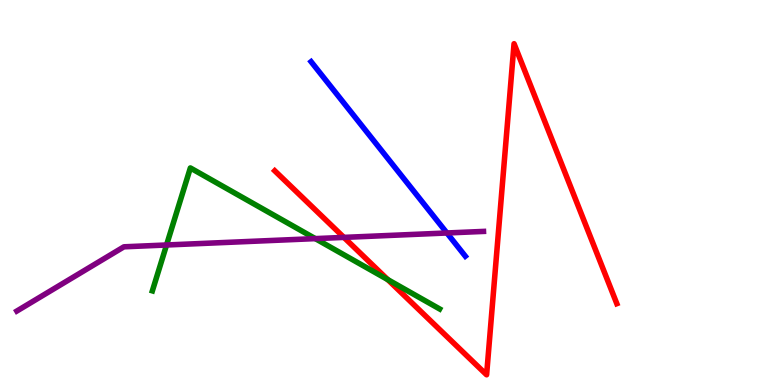[{'lines': ['blue', 'red'], 'intersections': []}, {'lines': ['green', 'red'], 'intersections': [{'x': 5.0, 'y': 2.74}]}, {'lines': ['purple', 'red'], 'intersections': [{'x': 4.44, 'y': 3.83}]}, {'lines': ['blue', 'green'], 'intersections': []}, {'lines': ['blue', 'purple'], 'intersections': [{'x': 5.77, 'y': 3.95}]}, {'lines': ['green', 'purple'], 'intersections': [{'x': 2.15, 'y': 3.64}, {'x': 4.07, 'y': 3.8}]}]